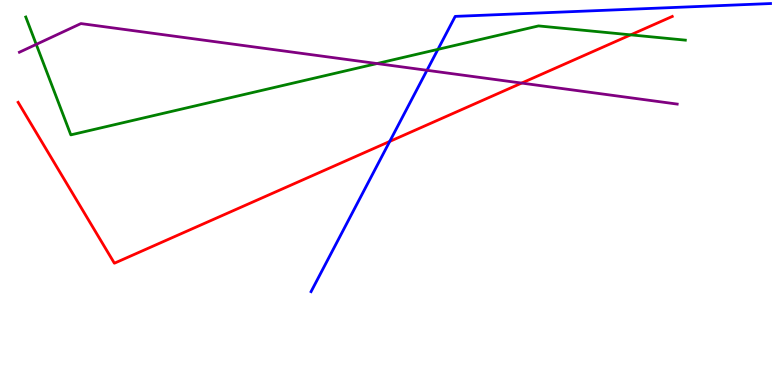[{'lines': ['blue', 'red'], 'intersections': [{'x': 5.03, 'y': 6.33}]}, {'lines': ['green', 'red'], 'intersections': [{'x': 8.14, 'y': 9.09}]}, {'lines': ['purple', 'red'], 'intersections': [{'x': 6.73, 'y': 7.84}]}, {'lines': ['blue', 'green'], 'intersections': [{'x': 5.65, 'y': 8.72}]}, {'lines': ['blue', 'purple'], 'intersections': [{'x': 5.51, 'y': 8.17}]}, {'lines': ['green', 'purple'], 'intersections': [{'x': 0.468, 'y': 8.85}, {'x': 4.86, 'y': 8.35}]}]